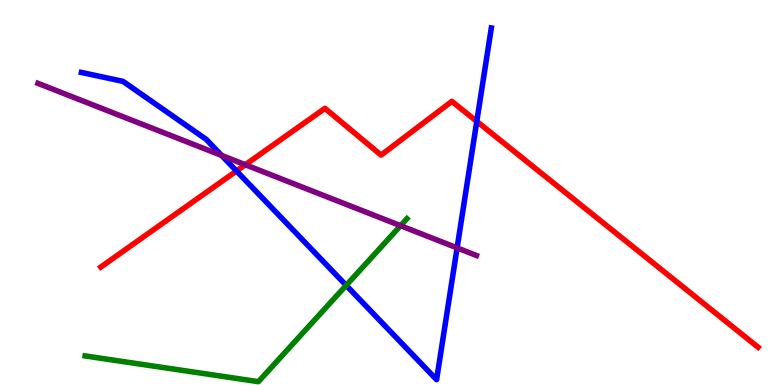[{'lines': ['blue', 'red'], 'intersections': [{'x': 3.05, 'y': 5.56}, {'x': 6.15, 'y': 6.85}]}, {'lines': ['green', 'red'], 'intersections': []}, {'lines': ['purple', 'red'], 'intersections': [{'x': 3.17, 'y': 5.72}]}, {'lines': ['blue', 'green'], 'intersections': [{'x': 4.47, 'y': 2.59}]}, {'lines': ['blue', 'purple'], 'intersections': [{'x': 2.86, 'y': 5.96}, {'x': 5.9, 'y': 3.56}]}, {'lines': ['green', 'purple'], 'intersections': [{'x': 5.17, 'y': 4.14}]}]